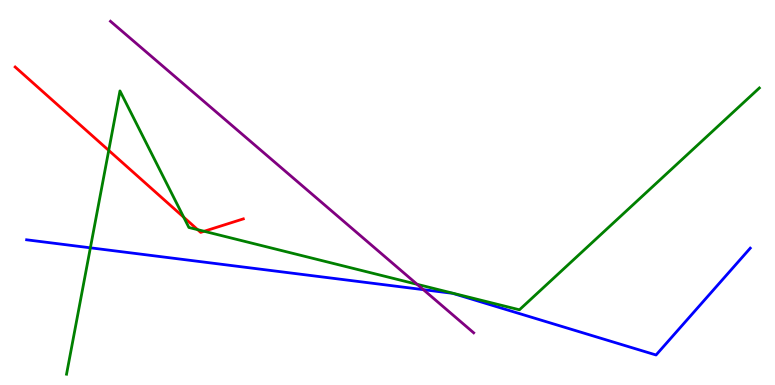[{'lines': ['blue', 'red'], 'intersections': []}, {'lines': ['green', 'red'], 'intersections': [{'x': 1.4, 'y': 6.09}, {'x': 2.37, 'y': 4.36}, {'x': 2.55, 'y': 4.03}, {'x': 2.63, 'y': 3.99}]}, {'lines': ['purple', 'red'], 'intersections': []}, {'lines': ['blue', 'green'], 'intersections': [{'x': 1.17, 'y': 3.56}]}, {'lines': ['blue', 'purple'], 'intersections': [{'x': 5.46, 'y': 2.48}]}, {'lines': ['green', 'purple'], 'intersections': [{'x': 5.38, 'y': 2.62}]}]